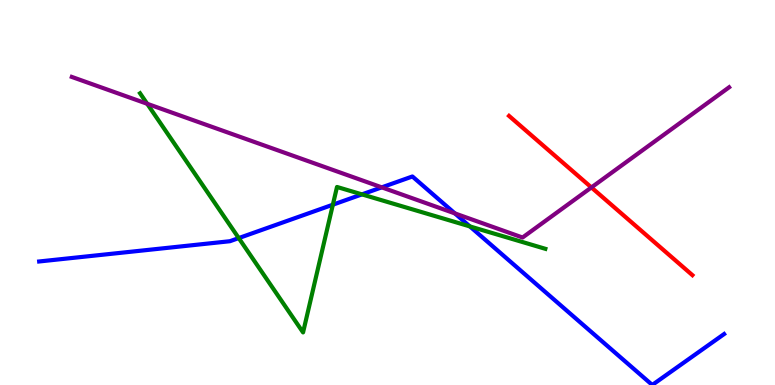[{'lines': ['blue', 'red'], 'intersections': []}, {'lines': ['green', 'red'], 'intersections': []}, {'lines': ['purple', 'red'], 'intersections': [{'x': 7.63, 'y': 5.13}]}, {'lines': ['blue', 'green'], 'intersections': [{'x': 3.08, 'y': 3.82}, {'x': 4.3, 'y': 4.68}, {'x': 4.67, 'y': 4.95}, {'x': 6.06, 'y': 4.12}]}, {'lines': ['blue', 'purple'], 'intersections': [{'x': 4.93, 'y': 5.13}, {'x': 5.87, 'y': 4.46}]}, {'lines': ['green', 'purple'], 'intersections': [{'x': 1.9, 'y': 7.3}]}]